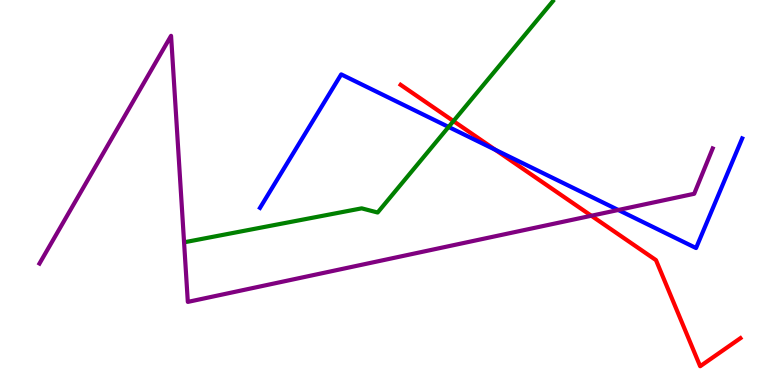[{'lines': ['blue', 'red'], 'intersections': [{'x': 6.39, 'y': 6.11}]}, {'lines': ['green', 'red'], 'intersections': [{'x': 5.85, 'y': 6.85}]}, {'lines': ['purple', 'red'], 'intersections': [{'x': 7.63, 'y': 4.4}]}, {'lines': ['blue', 'green'], 'intersections': [{'x': 5.79, 'y': 6.7}]}, {'lines': ['blue', 'purple'], 'intersections': [{'x': 7.98, 'y': 4.55}]}, {'lines': ['green', 'purple'], 'intersections': []}]